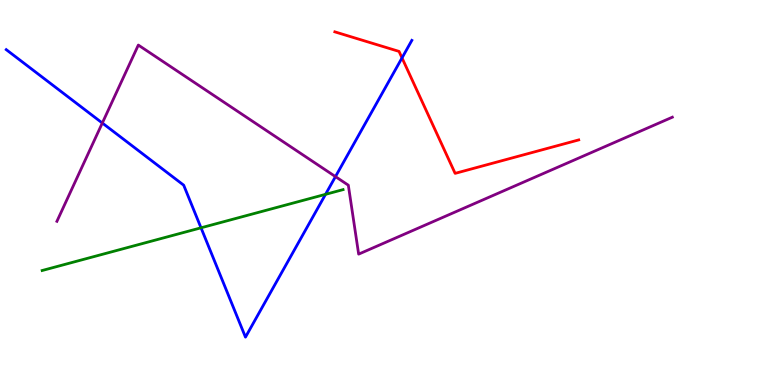[{'lines': ['blue', 'red'], 'intersections': [{'x': 5.19, 'y': 8.5}]}, {'lines': ['green', 'red'], 'intersections': []}, {'lines': ['purple', 'red'], 'intersections': []}, {'lines': ['blue', 'green'], 'intersections': [{'x': 2.59, 'y': 4.08}, {'x': 4.2, 'y': 4.95}]}, {'lines': ['blue', 'purple'], 'intersections': [{'x': 1.32, 'y': 6.8}, {'x': 4.33, 'y': 5.41}]}, {'lines': ['green', 'purple'], 'intersections': []}]